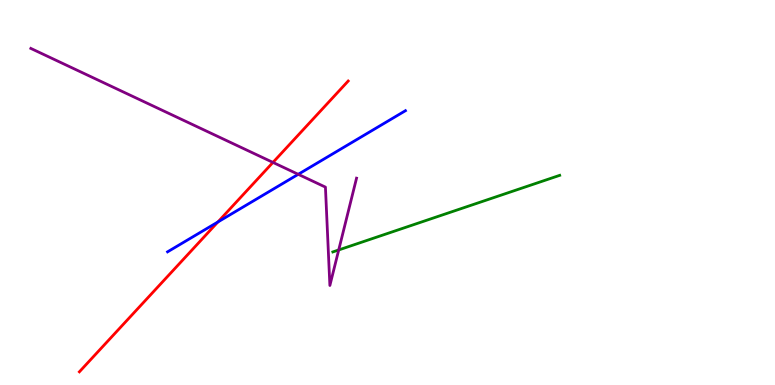[{'lines': ['blue', 'red'], 'intersections': [{'x': 2.81, 'y': 4.23}]}, {'lines': ['green', 'red'], 'intersections': []}, {'lines': ['purple', 'red'], 'intersections': [{'x': 3.52, 'y': 5.78}]}, {'lines': ['blue', 'green'], 'intersections': []}, {'lines': ['blue', 'purple'], 'intersections': [{'x': 3.85, 'y': 5.47}]}, {'lines': ['green', 'purple'], 'intersections': [{'x': 4.37, 'y': 3.51}]}]